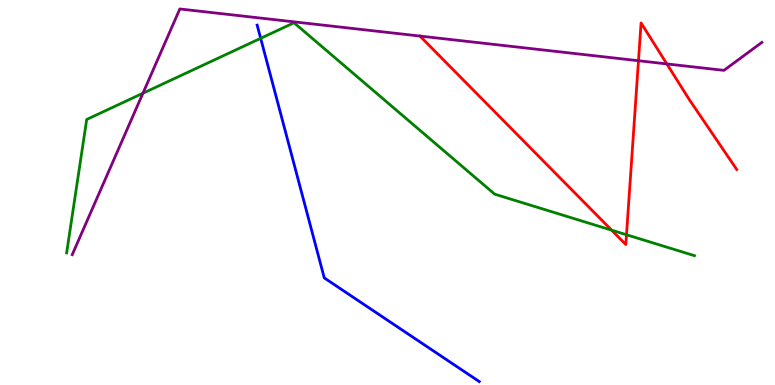[{'lines': ['blue', 'red'], 'intersections': []}, {'lines': ['green', 'red'], 'intersections': [{'x': 7.89, 'y': 4.02}, {'x': 8.08, 'y': 3.9}]}, {'lines': ['purple', 'red'], 'intersections': [{'x': 8.24, 'y': 8.42}, {'x': 8.6, 'y': 8.34}]}, {'lines': ['blue', 'green'], 'intersections': [{'x': 3.36, 'y': 9.0}]}, {'lines': ['blue', 'purple'], 'intersections': []}, {'lines': ['green', 'purple'], 'intersections': [{'x': 1.84, 'y': 7.58}]}]